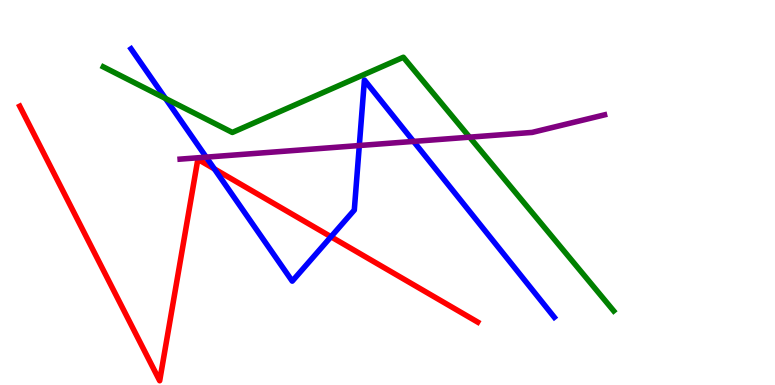[{'lines': ['blue', 'red'], 'intersections': [{'x': 2.77, 'y': 5.61}, {'x': 4.27, 'y': 3.85}]}, {'lines': ['green', 'red'], 'intersections': []}, {'lines': ['purple', 'red'], 'intersections': []}, {'lines': ['blue', 'green'], 'intersections': [{'x': 2.14, 'y': 7.44}]}, {'lines': ['blue', 'purple'], 'intersections': [{'x': 2.66, 'y': 5.92}, {'x': 4.64, 'y': 6.22}, {'x': 5.34, 'y': 6.33}]}, {'lines': ['green', 'purple'], 'intersections': [{'x': 6.06, 'y': 6.44}]}]